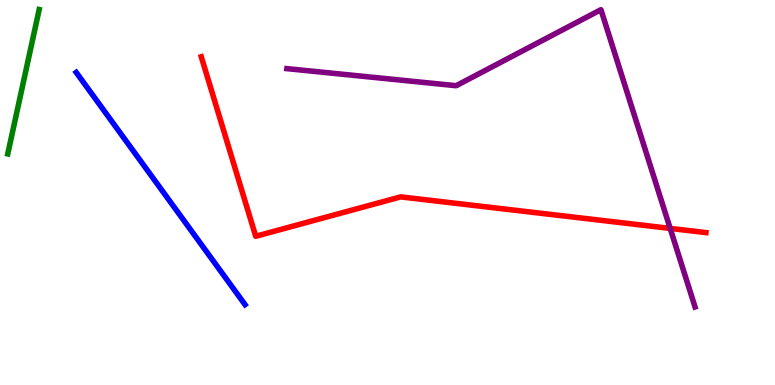[{'lines': ['blue', 'red'], 'intersections': []}, {'lines': ['green', 'red'], 'intersections': []}, {'lines': ['purple', 'red'], 'intersections': [{'x': 8.65, 'y': 4.07}]}, {'lines': ['blue', 'green'], 'intersections': []}, {'lines': ['blue', 'purple'], 'intersections': []}, {'lines': ['green', 'purple'], 'intersections': []}]